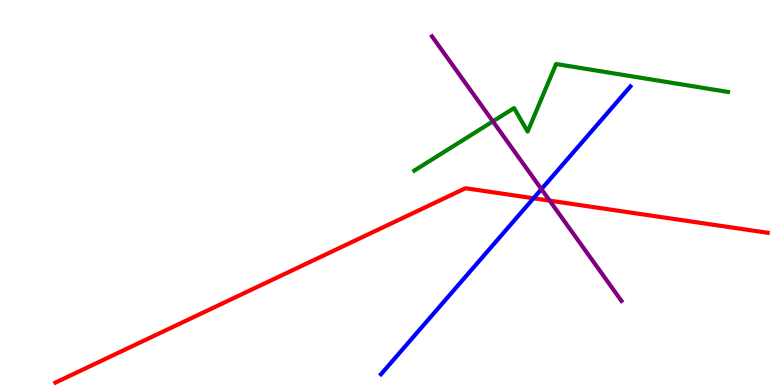[{'lines': ['blue', 'red'], 'intersections': [{'x': 6.88, 'y': 4.85}]}, {'lines': ['green', 'red'], 'intersections': []}, {'lines': ['purple', 'red'], 'intersections': [{'x': 7.09, 'y': 4.79}]}, {'lines': ['blue', 'green'], 'intersections': []}, {'lines': ['blue', 'purple'], 'intersections': [{'x': 6.99, 'y': 5.09}]}, {'lines': ['green', 'purple'], 'intersections': [{'x': 6.36, 'y': 6.85}]}]